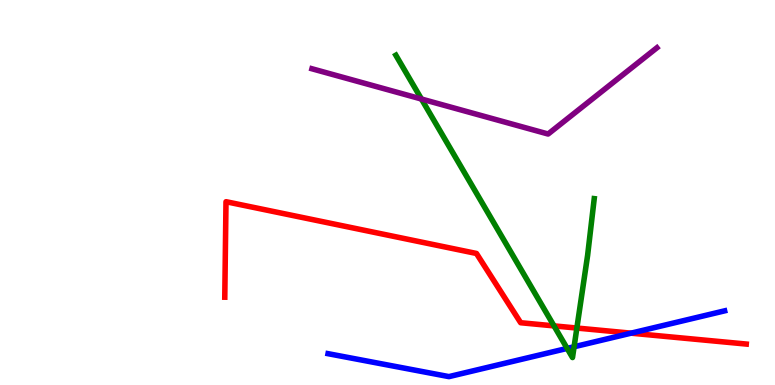[{'lines': ['blue', 'red'], 'intersections': [{'x': 8.14, 'y': 1.35}]}, {'lines': ['green', 'red'], 'intersections': [{'x': 7.15, 'y': 1.54}, {'x': 7.44, 'y': 1.48}]}, {'lines': ['purple', 'red'], 'intersections': []}, {'lines': ['blue', 'green'], 'intersections': [{'x': 7.32, 'y': 0.95}, {'x': 7.41, 'y': 0.993}]}, {'lines': ['blue', 'purple'], 'intersections': []}, {'lines': ['green', 'purple'], 'intersections': [{'x': 5.44, 'y': 7.43}]}]